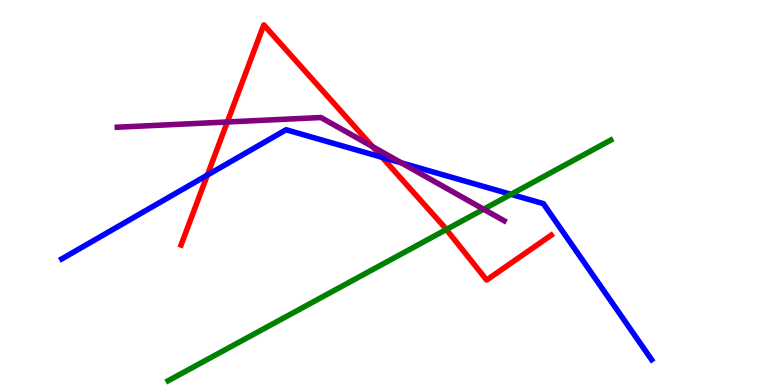[{'lines': ['blue', 'red'], 'intersections': [{'x': 2.68, 'y': 5.45}, {'x': 4.93, 'y': 5.91}]}, {'lines': ['green', 'red'], 'intersections': [{'x': 5.76, 'y': 4.04}]}, {'lines': ['purple', 'red'], 'intersections': [{'x': 2.93, 'y': 6.83}, {'x': 4.81, 'y': 6.19}]}, {'lines': ['blue', 'green'], 'intersections': [{'x': 6.59, 'y': 4.95}]}, {'lines': ['blue', 'purple'], 'intersections': [{'x': 5.18, 'y': 5.77}]}, {'lines': ['green', 'purple'], 'intersections': [{'x': 6.24, 'y': 4.57}]}]